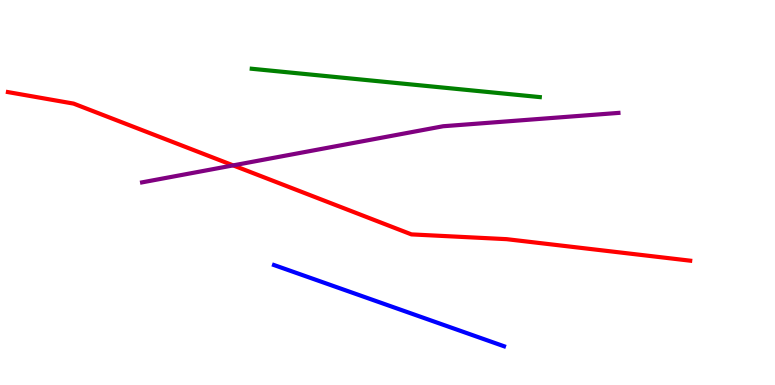[{'lines': ['blue', 'red'], 'intersections': []}, {'lines': ['green', 'red'], 'intersections': []}, {'lines': ['purple', 'red'], 'intersections': [{'x': 3.01, 'y': 5.7}]}, {'lines': ['blue', 'green'], 'intersections': []}, {'lines': ['blue', 'purple'], 'intersections': []}, {'lines': ['green', 'purple'], 'intersections': []}]